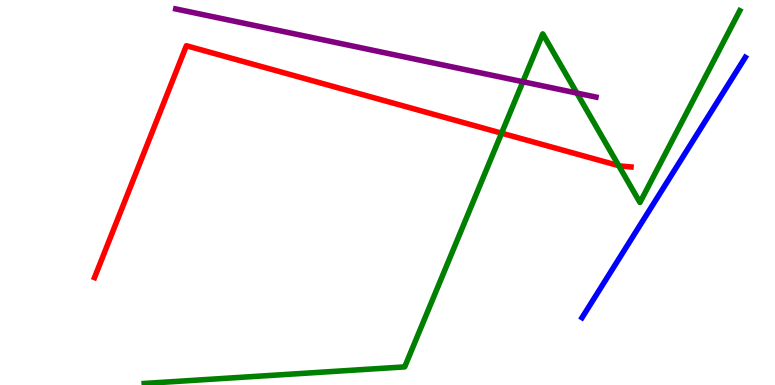[{'lines': ['blue', 'red'], 'intersections': []}, {'lines': ['green', 'red'], 'intersections': [{'x': 6.47, 'y': 6.54}, {'x': 7.98, 'y': 5.7}]}, {'lines': ['purple', 'red'], 'intersections': []}, {'lines': ['blue', 'green'], 'intersections': []}, {'lines': ['blue', 'purple'], 'intersections': []}, {'lines': ['green', 'purple'], 'intersections': [{'x': 6.75, 'y': 7.88}, {'x': 7.44, 'y': 7.58}]}]